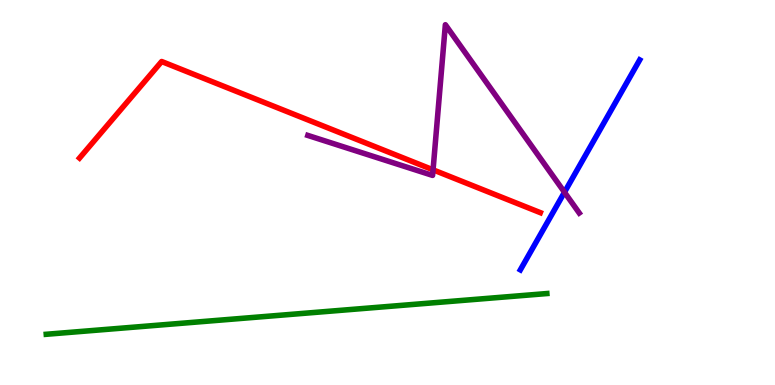[{'lines': ['blue', 'red'], 'intersections': []}, {'lines': ['green', 'red'], 'intersections': []}, {'lines': ['purple', 'red'], 'intersections': [{'x': 5.59, 'y': 5.59}]}, {'lines': ['blue', 'green'], 'intersections': []}, {'lines': ['blue', 'purple'], 'intersections': [{'x': 7.28, 'y': 5.01}]}, {'lines': ['green', 'purple'], 'intersections': []}]